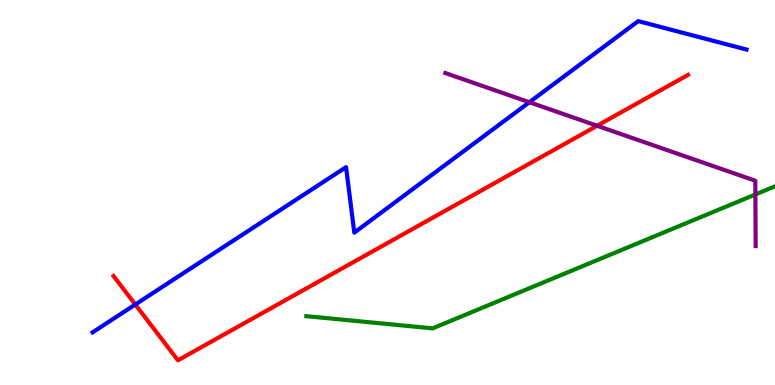[{'lines': ['blue', 'red'], 'intersections': [{'x': 1.75, 'y': 2.09}]}, {'lines': ['green', 'red'], 'intersections': []}, {'lines': ['purple', 'red'], 'intersections': [{'x': 7.7, 'y': 6.73}]}, {'lines': ['blue', 'green'], 'intersections': []}, {'lines': ['blue', 'purple'], 'intersections': [{'x': 6.83, 'y': 7.34}]}, {'lines': ['green', 'purple'], 'intersections': [{'x': 9.75, 'y': 4.95}]}]